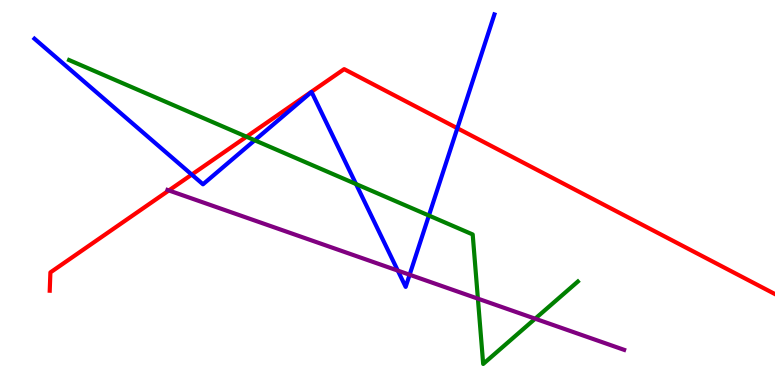[{'lines': ['blue', 'red'], 'intersections': [{'x': 2.47, 'y': 5.47}, {'x': 5.9, 'y': 6.67}]}, {'lines': ['green', 'red'], 'intersections': [{'x': 3.18, 'y': 6.45}]}, {'lines': ['purple', 'red'], 'intersections': [{'x': 2.18, 'y': 5.05}]}, {'lines': ['blue', 'green'], 'intersections': [{'x': 3.29, 'y': 6.36}, {'x': 4.59, 'y': 5.22}, {'x': 5.53, 'y': 4.4}]}, {'lines': ['blue', 'purple'], 'intersections': [{'x': 5.13, 'y': 2.97}, {'x': 5.29, 'y': 2.86}]}, {'lines': ['green', 'purple'], 'intersections': [{'x': 6.17, 'y': 2.24}, {'x': 6.91, 'y': 1.72}]}]